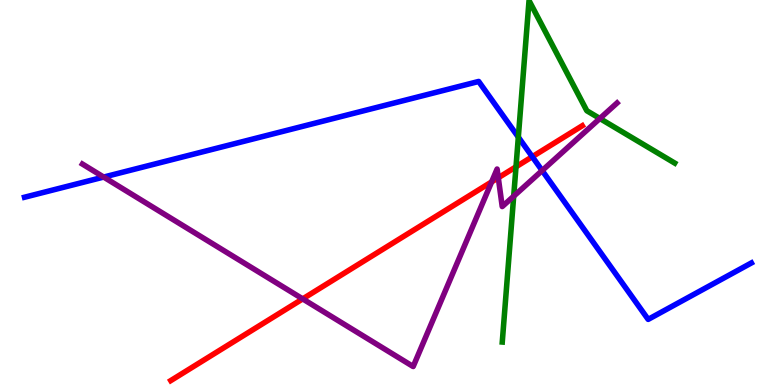[{'lines': ['blue', 'red'], 'intersections': [{'x': 6.87, 'y': 5.93}]}, {'lines': ['green', 'red'], 'intersections': [{'x': 6.66, 'y': 5.67}]}, {'lines': ['purple', 'red'], 'intersections': [{'x': 3.91, 'y': 2.24}, {'x': 6.34, 'y': 5.28}, {'x': 6.43, 'y': 5.38}]}, {'lines': ['blue', 'green'], 'intersections': [{'x': 6.69, 'y': 6.44}]}, {'lines': ['blue', 'purple'], 'intersections': [{'x': 1.34, 'y': 5.4}, {'x': 7.0, 'y': 5.57}]}, {'lines': ['green', 'purple'], 'intersections': [{'x': 6.63, 'y': 4.9}, {'x': 7.74, 'y': 6.92}]}]